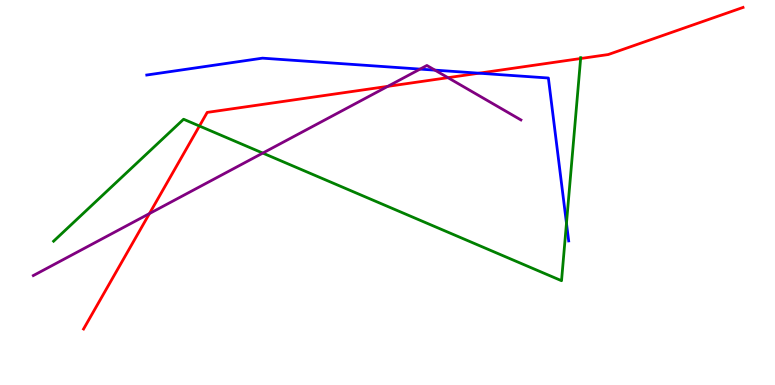[{'lines': ['blue', 'red'], 'intersections': [{'x': 6.18, 'y': 8.1}]}, {'lines': ['green', 'red'], 'intersections': [{'x': 2.57, 'y': 6.73}, {'x': 7.49, 'y': 8.48}]}, {'lines': ['purple', 'red'], 'intersections': [{'x': 1.93, 'y': 4.45}, {'x': 5.0, 'y': 7.76}, {'x': 5.78, 'y': 7.98}]}, {'lines': ['blue', 'green'], 'intersections': [{'x': 7.31, 'y': 4.2}]}, {'lines': ['blue', 'purple'], 'intersections': [{'x': 5.42, 'y': 8.21}, {'x': 5.61, 'y': 8.18}]}, {'lines': ['green', 'purple'], 'intersections': [{'x': 3.39, 'y': 6.02}]}]